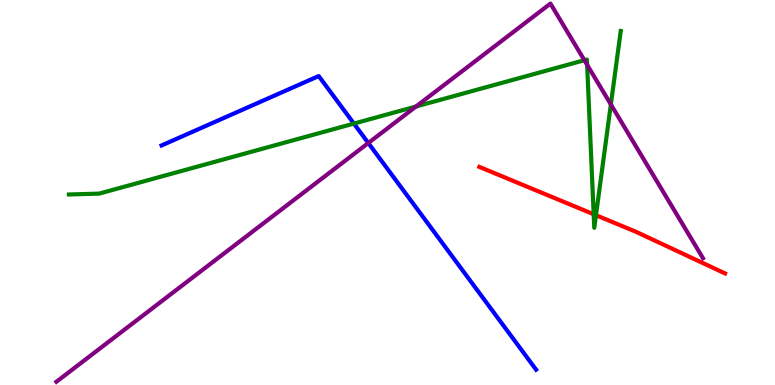[{'lines': ['blue', 'red'], 'intersections': []}, {'lines': ['green', 'red'], 'intersections': [{'x': 7.66, 'y': 4.43}, {'x': 7.69, 'y': 4.41}]}, {'lines': ['purple', 'red'], 'intersections': []}, {'lines': ['blue', 'green'], 'intersections': [{'x': 4.57, 'y': 6.79}]}, {'lines': ['blue', 'purple'], 'intersections': [{'x': 4.75, 'y': 6.29}]}, {'lines': ['green', 'purple'], 'intersections': [{'x': 5.37, 'y': 7.23}, {'x': 7.54, 'y': 8.44}, {'x': 7.58, 'y': 8.32}, {'x': 7.88, 'y': 7.29}]}]